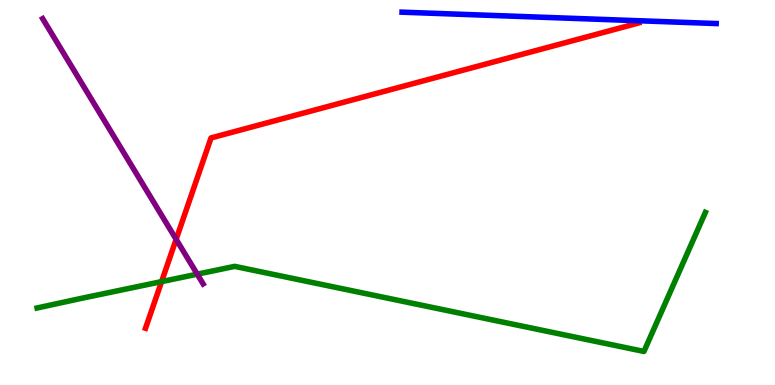[{'lines': ['blue', 'red'], 'intersections': []}, {'lines': ['green', 'red'], 'intersections': [{'x': 2.08, 'y': 2.69}]}, {'lines': ['purple', 'red'], 'intersections': [{'x': 2.27, 'y': 3.78}]}, {'lines': ['blue', 'green'], 'intersections': []}, {'lines': ['blue', 'purple'], 'intersections': []}, {'lines': ['green', 'purple'], 'intersections': [{'x': 2.55, 'y': 2.88}]}]